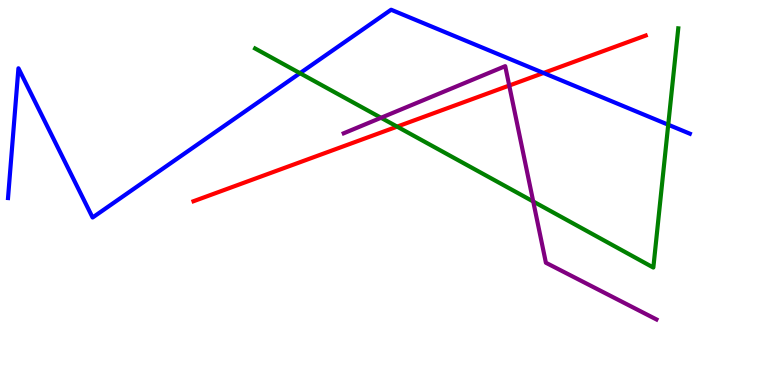[{'lines': ['blue', 'red'], 'intersections': [{'x': 7.01, 'y': 8.1}]}, {'lines': ['green', 'red'], 'intersections': [{'x': 5.12, 'y': 6.71}]}, {'lines': ['purple', 'red'], 'intersections': [{'x': 6.57, 'y': 7.78}]}, {'lines': ['blue', 'green'], 'intersections': [{'x': 3.87, 'y': 8.1}, {'x': 8.62, 'y': 6.76}]}, {'lines': ['blue', 'purple'], 'intersections': []}, {'lines': ['green', 'purple'], 'intersections': [{'x': 4.92, 'y': 6.94}, {'x': 6.88, 'y': 4.77}]}]